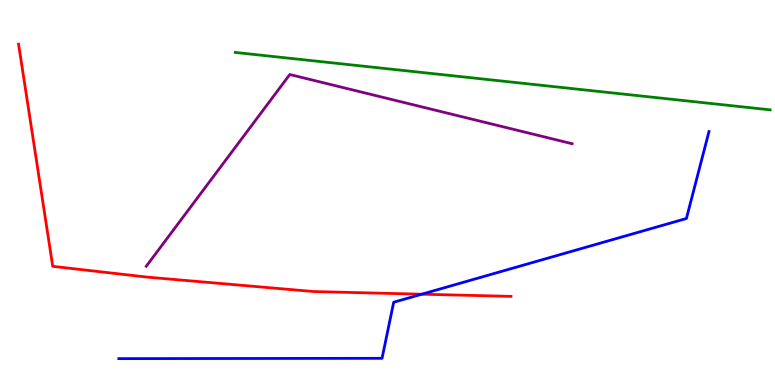[{'lines': ['blue', 'red'], 'intersections': [{'x': 5.44, 'y': 2.36}]}, {'lines': ['green', 'red'], 'intersections': []}, {'lines': ['purple', 'red'], 'intersections': []}, {'lines': ['blue', 'green'], 'intersections': []}, {'lines': ['blue', 'purple'], 'intersections': []}, {'lines': ['green', 'purple'], 'intersections': []}]